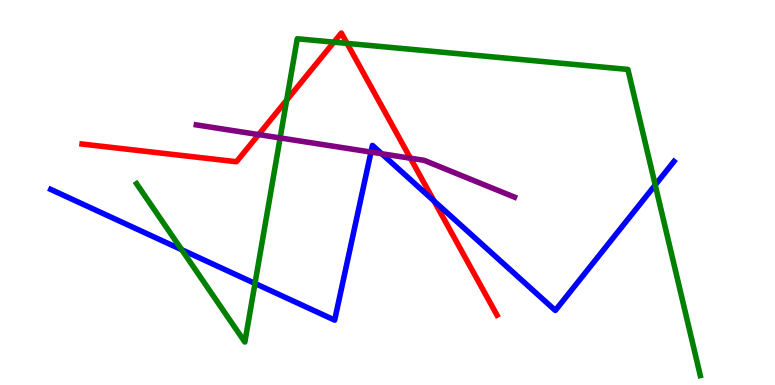[{'lines': ['blue', 'red'], 'intersections': [{'x': 5.6, 'y': 4.78}]}, {'lines': ['green', 'red'], 'intersections': [{'x': 3.7, 'y': 7.4}, {'x': 4.31, 'y': 8.9}, {'x': 4.48, 'y': 8.87}]}, {'lines': ['purple', 'red'], 'intersections': [{'x': 3.34, 'y': 6.5}, {'x': 5.3, 'y': 5.89}]}, {'lines': ['blue', 'green'], 'intersections': [{'x': 2.34, 'y': 3.51}, {'x': 3.29, 'y': 2.64}, {'x': 8.45, 'y': 5.2}]}, {'lines': ['blue', 'purple'], 'intersections': [{'x': 4.79, 'y': 6.05}, {'x': 4.93, 'y': 6.01}]}, {'lines': ['green', 'purple'], 'intersections': [{'x': 3.61, 'y': 6.42}]}]